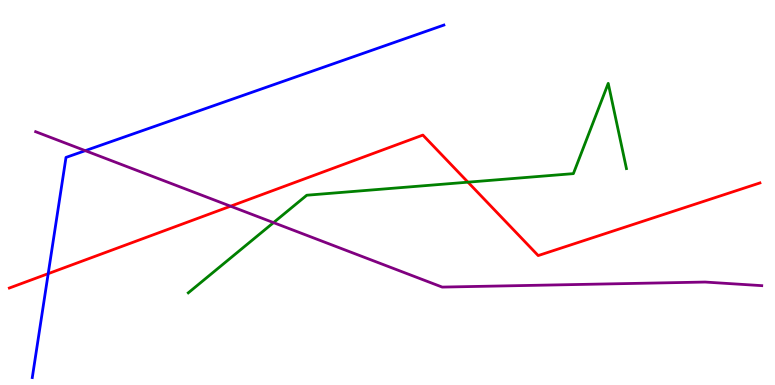[{'lines': ['blue', 'red'], 'intersections': [{'x': 0.622, 'y': 2.89}]}, {'lines': ['green', 'red'], 'intersections': [{'x': 6.04, 'y': 5.27}]}, {'lines': ['purple', 'red'], 'intersections': [{'x': 2.98, 'y': 4.64}]}, {'lines': ['blue', 'green'], 'intersections': []}, {'lines': ['blue', 'purple'], 'intersections': [{'x': 1.1, 'y': 6.09}]}, {'lines': ['green', 'purple'], 'intersections': [{'x': 3.53, 'y': 4.22}]}]